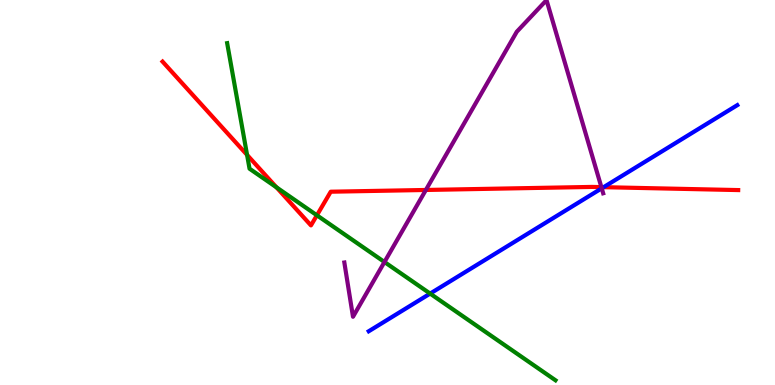[{'lines': ['blue', 'red'], 'intersections': [{'x': 7.79, 'y': 5.14}]}, {'lines': ['green', 'red'], 'intersections': [{'x': 3.19, 'y': 5.98}, {'x': 3.57, 'y': 5.13}, {'x': 4.09, 'y': 4.41}]}, {'lines': ['purple', 'red'], 'intersections': [{'x': 5.49, 'y': 5.07}, {'x': 7.76, 'y': 5.14}]}, {'lines': ['blue', 'green'], 'intersections': [{'x': 5.55, 'y': 2.37}]}, {'lines': ['blue', 'purple'], 'intersections': [{'x': 7.76, 'y': 5.11}]}, {'lines': ['green', 'purple'], 'intersections': [{'x': 4.96, 'y': 3.19}]}]